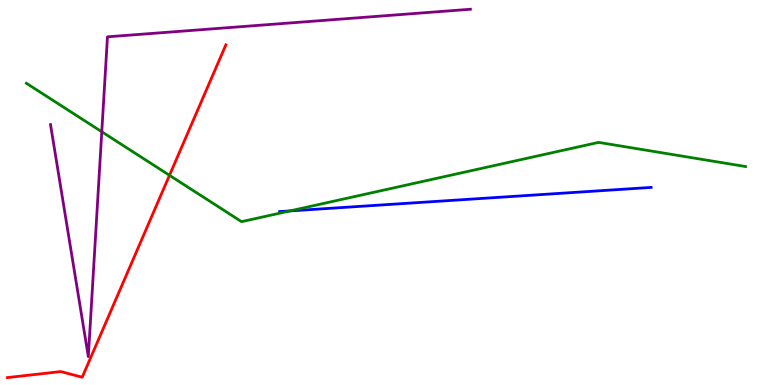[{'lines': ['blue', 'red'], 'intersections': []}, {'lines': ['green', 'red'], 'intersections': [{'x': 2.19, 'y': 5.45}]}, {'lines': ['purple', 'red'], 'intersections': []}, {'lines': ['blue', 'green'], 'intersections': [{'x': 3.74, 'y': 4.52}]}, {'lines': ['blue', 'purple'], 'intersections': []}, {'lines': ['green', 'purple'], 'intersections': [{'x': 1.31, 'y': 6.58}]}]